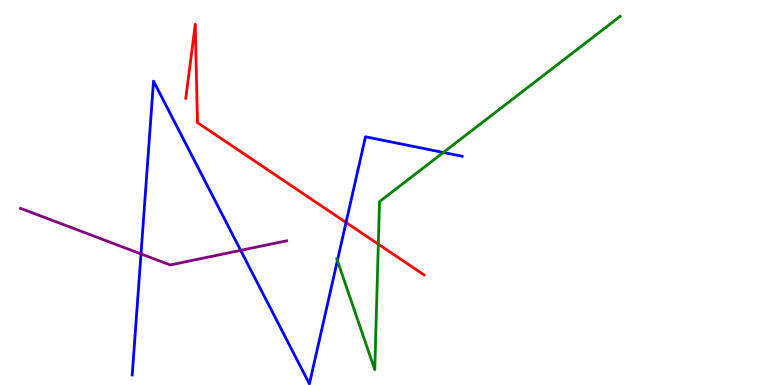[{'lines': ['blue', 'red'], 'intersections': [{'x': 4.47, 'y': 4.22}]}, {'lines': ['green', 'red'], 'intersections': [{'x': 4.88, 'y': 3.66}]}, {'lines': ['purple', 'red'], 'intersections': []}, {'lines': ['blue', 'green'], 'intersections': [{'x': 4.35, 'y': 3.23}, {'x': 5.72, 'y': 6.04}]}, {'lines': ['blue', 'purple'], 'intersections': [{'x': 1.82, 'y': 3.4}, {'x': 3.11, 'y': 3.5}]}, {'lines': ['green', 'purple'], 'intersections': []}]